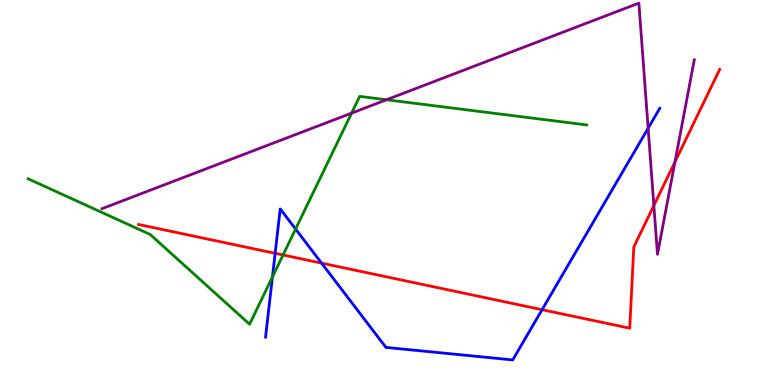[{'lines': ['blue', 'red'], 'intersections': [{'x': 3.55, 'y': 3.42}, {'x': 4.15, 'y': 3.17}, {'x': 6.99, 'y': 1.96}]}, {'lines': ['green', 'red'], 'intersections': [{'x': 3.65, 'y': 3.38}]}, {'lines': ['purple', 'red'], 'intersections': [{'x': 8.44, 'y': 4.66}, {'x': 8.71, 'y': 5.8}]}, {'lines': ['blue', 'green'], 'intersections': [{'x': 3.52, 'y': 2.81}, {'x': 3.81, 'y': 4.05}]}, {'lines': ['blue', 'purple'], 'intersections': [{'x': 8.36, 'y': 6.67}]}, {'lines': ['green', 'purple'], 'intersections': [{'x': 4.54, 'y': 7.06}, {'x': 4.99, 'y': 7.41}]}]